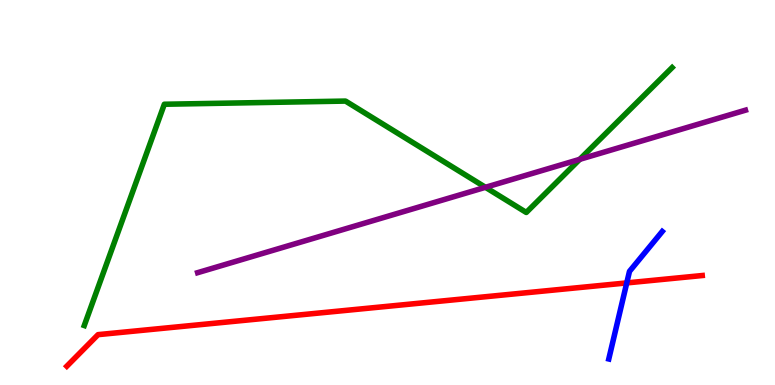[{'lines': ['blue', 'red'], 'intersections': [{'x': 8.09, 'y': 2.65}]}, {'lines': ['green', 'red'], 'intersections': []}, {'lines': ['purple', 'red'], 'intersections': []}, {'lines': ['blue', 'green'], 'intersections': []}, {'lines': ['blue', 'purple'], 'intersections': []}, {'lines': ['green', 'purple'], 'intersections': [{'x': 6.26, 'y': 5.13}, {'x': 7.48, 'y': 5.86}]}]